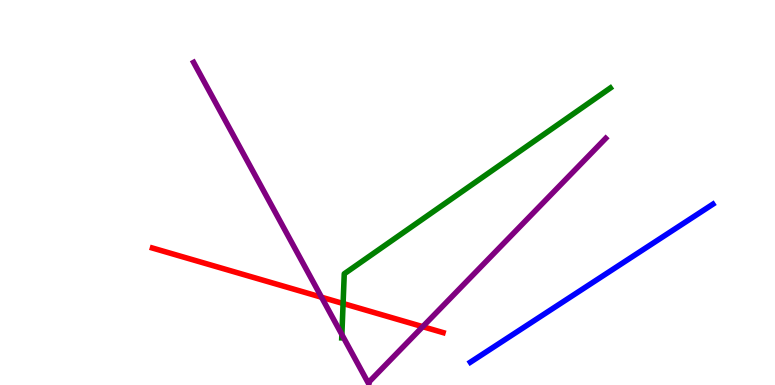[{'lines': ['blue', 'red'], 'intersections': []}, {'lines': ['green', 'red'], 'intersections': [{'x': 4.43, 'y': 2.12}]}, {'lines': ['purple', 'red'], 'intersections': [{'x': 4.15, 'y': 2.28}, {'x': 5.45, 'y': 1.51}]}, {'lines': ['blue', 'green'], 'intersections': []}, {'lines': ['blue', 'purple'], 'intersections': []}, {'lines': ['green', 'purple'], 'intersections': [{'x': 4.41, 'y': 1.31}]}]